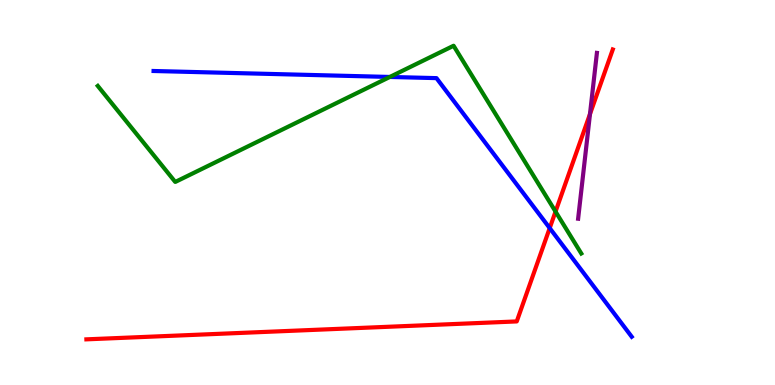[{'lines': ['blue', 'red'], 'intersections': [{'x': 7.09, 'y': 4.08}]}, {'lines': ['green', 'red'], 'intersections': [{'x': 7.17, 'y': 4.5}]}, {'lines': ['purple', 'red'], 'intersections': [{'x': 7.61, 'y': 7.04}]}, {'lines': ['blue', 'green'], 'intersections': [{'x': 5.03, 'y': 8.0}]}, {'lines': ['blue', 'purple'], 'intersections': []}, {'lines': ['green', 'purple'], 'intersections': []}]